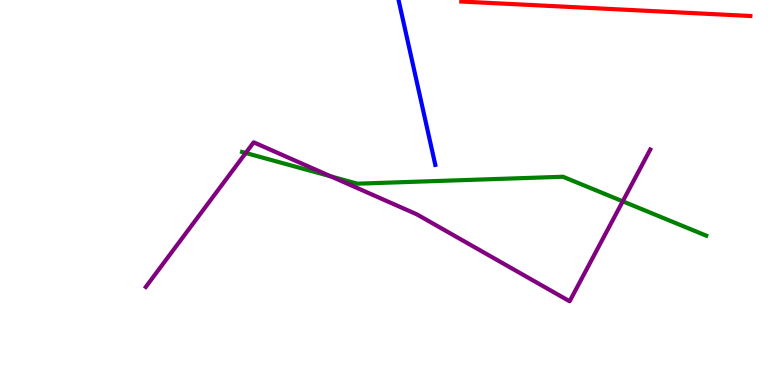[{'lines': ['blue', 'red'], 'intersections': []}, {'lines': ['green', 'red'], 'intersections': []}, {'lines': ['purple', 'red'], 'intersections': []}, {'lines': ['blue', 'green'], 'intersections': []}, {'lines': ['blue', 'purple'], 'intersections': []}, {'lines': ['green', 'purple'], 'intersections': [{'x': 3.17, 'y': 6.03}, {'x': 4.27, 'y': 5.42}, {'x': 8.04, 'y': 4.77}]}]